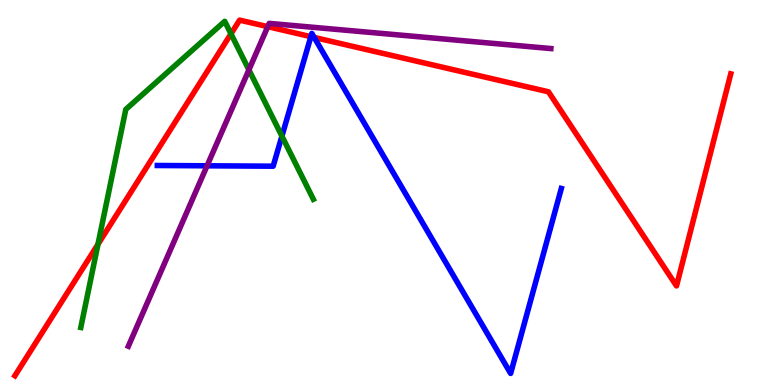[{'lines': ['blue', 'red'], 'intersections': [{'x': 4.01, 'y': 9.05}, {'x': 4.05, 'y': 9.03}]}, {'lines': ['green', 'red'], 'intersections': [{'x': 1.26, 'y': 3.65}, {'x': 2.98, 'y': 9.12}]}, {'lines': ['purple', 'red'], 'intersections': [{'x': 3.45, 'y': 9.31}]}, {'lines': ['blue', 'green'], 'intersections': [{'x': 3.64, 'y': 6.46}]}, {'lines': ['blue', 'purple'], 'intersections': [{'x': 2.67, 'y': 5.69}]}, {'lines': ['green', 'purple'], 'intersections': [{'x': 3.21, 'y': 8.19}]}]